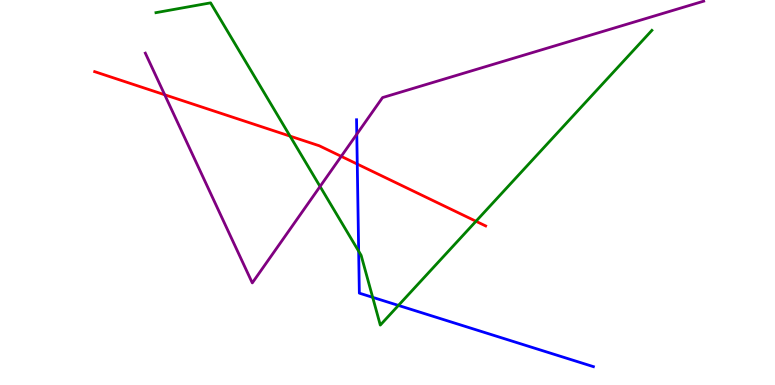[{'lines': ['blue', 'red'], 'intersections': [{'x': 4.61, 'y': 5.74}]}, {'lines': ['green', 'red'], 'intersections': [{'x': 3.74, 'y': 6.46}, {'x': 6.14, 'y': 4.25}]}, {'lines': ['purple', 'red'], 'intersections': [{'x': 2.13, 'y': 7.54}, {'x': 4.4, 'y': 5.94}]}, {'lines': ['blue', 'green'], 'intersections': [{'x': 4.63, 'y': 3.48}, {'x': 4.81, 'y': 2.28}, {'x': 5.14, 'y': 2.07}]}, {'lines': ['blue', 'purple'], 'intersections': [{'x': 4.6, 'y': 6.51}]}, {'lines': ['green', 'purple'], 'intersections': [{'x': 4.13, 'y': 5.16}]}]